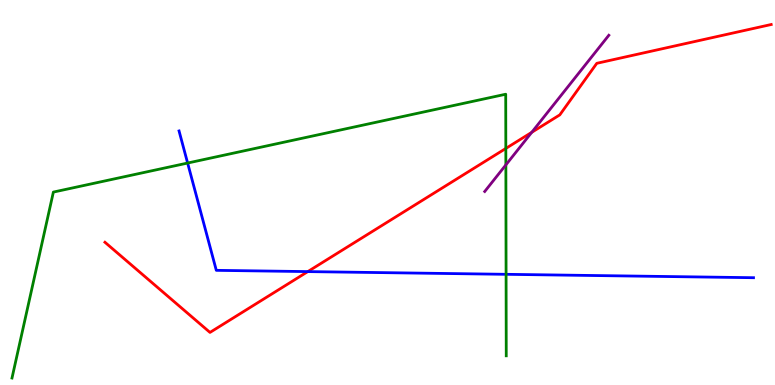[{'lines': ['blue', 'red'], 'intersections': [{'x': 3.97, 'y': 2.95}]}, {'lines': ['green', 'red'], 'intersections': [{'x': 6.53, 'y': 6.14}]}, {'lines': ['purple', 'red'], 'intersections': [{'x': 6.86, 'y': 6.56}]}, {'lines': ['blue', 'green'], 'intersections': [{'x': 2.42, 'y': 5.77}, {'x': 6.53, 'y': 2.87}]}, {'lines': ['blue', 'purple'], 'intersections': []}, {'lines': ['green', 'purple'], 'intersections': [{'x': 6.53, 'y': 5.72}]}]